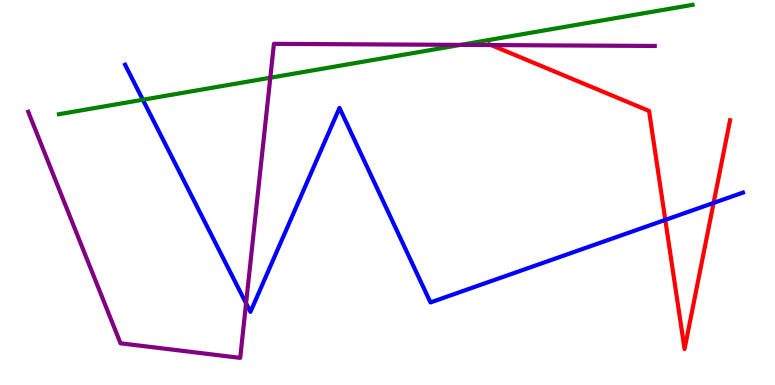[{'lines': ['blue', 'red'], 'intersections': [{'x': 8.58, 'y': 4.29}, {'x': 9.21, 'y': 4.73}]}, {'lines': ['green', 'red'], 'intersections': []}, {'lines': ['purple', 'red'], 'intersections': [{'x': 6.34, 'y': 8.83}]}, {'lines': ['blue', 'green'], 'intersections': [{'x': 1.84, 'y': 7.41}]}, {'lines': ['blue', 'purple'], 'intersections': [{'x': 3.18, 'y': 2.12}]}, {'lines': ['green', 'purple'], 'intersections': [{'x': 3.49, 'y': 7.98}, {'x': 5.94, 'y': 8.83}]}]